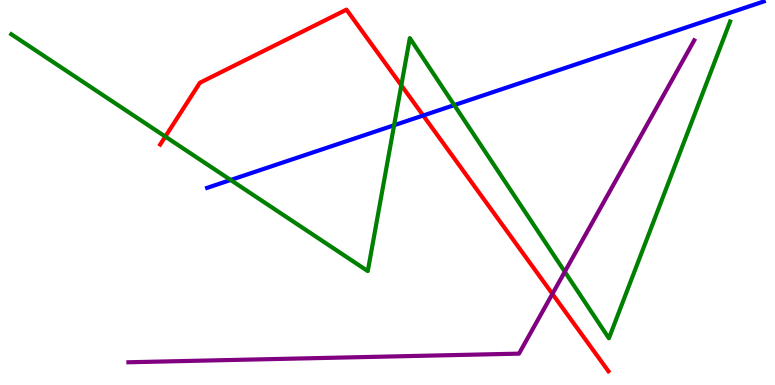[{'lines': ['blue', 'red'], 'intersections': [{'x': 5.46, 'y': 7.0}]}, {'lines': ['green', 'red'], 'intersections': [{'x': 2.13, 'y': 6.45}, {'x': 5.18, 'y': 7.78}]}, {'lines': ['purple', 'red'], 'intersections': [{'x': 7.13, 'y': 2.37}]}, {'lines': ['blue', 'green'], 'intersections': [{'x': 2.98, 'y': 5.33}, {'x': 5.09, 'y': 6.75}, {'x': 5.86, 'y': 7.27}]}, {'lines': ['blue', 'purple'], 'intersections': []}, {'lines': ['green', 'purple'], 'intersections': [{'x': 7.29, 'y': 2.94}]}]